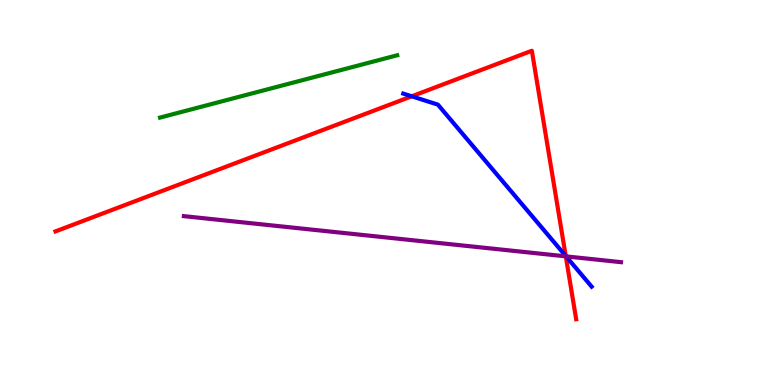[{'lines': ['blue', 'red'], 'intersections': [{'x': 5.31, 'y': 7.5}, {'x': 7.3, 'y': 3.35}]}, {'lines': ['green', 'red'], 'intersections': []}, {'lines': ['purple', 'red'], 'intersections': [{'x': 7.3, 'y': 3.34}]}, {'lines': ['blue', 'green'], 'intersections': []}, {'lines': ['blue', 'purple'], 'intersections': [{'x': 7.3, 'y': 3.34}]}, {'lines': ['green', 'purple'], 'intersections': []}]